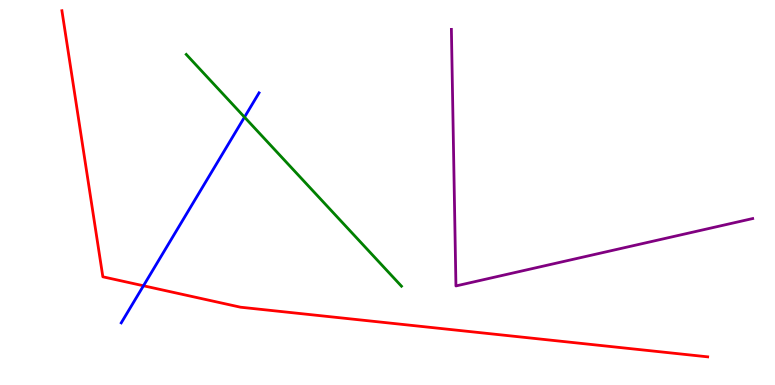[{'lines': ['blue', 'red'], 'intersections': [{'x': 1.85, 'y': 2.58}]}, {'lines': ['green', 'red'], 'intersections': []}, {'lines': ['purple', 'red'], 'intersections': []}, {'lines': ['blue', 'green'], 'intersections': [{'x': 3.15, 'y': 6.96}]}, {'lines': ['blue', 'purple'], 'intersections': []}, {'lines': ['green', 'purple'], 'intersections': []}]